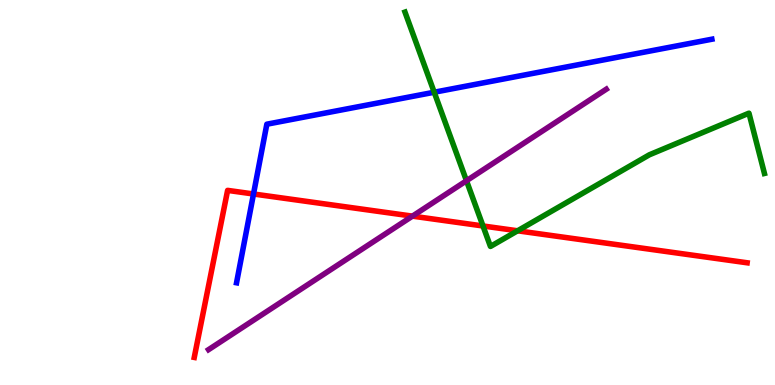[{'lines': ['blue', 'red'], 'intersections': [{'x': 3.27, 'y': 4.96}]}, {'lines': ['green', 'red'], 'intersections': [{'x': 6.23, 'y': 4.13}, {'x': 6.68, 'y': 4.01}]}, {'lines': ['purple', 'red'], 'intersections': [{'x': 5.32, 'y': 4.39}]}, {'lines': ['blue', 'green'], 'intersections': [{'x': 5.6, 'y': 7.6}]}, {'lines': ['blue', 'purple'], 'intersections': []}, {'lines': ['green', 'purple'], 'intersections': [{'x': 6.02, 'y': 5.31}]}]